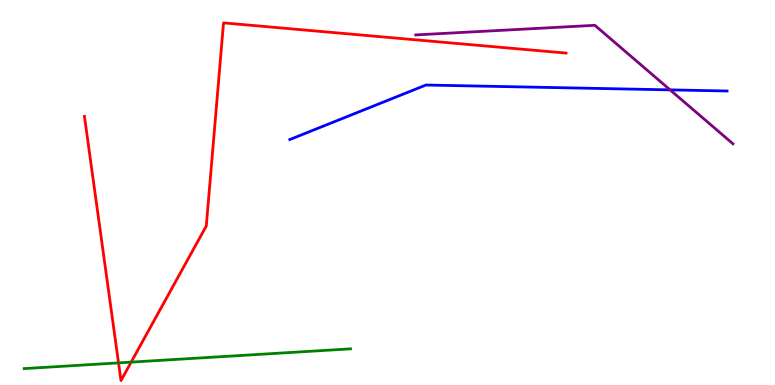[{'lines': ['blue', 'red'], 'intersections': []}, {'lines': ['green', 'red'], 'intersections': [{'x': 1.53, 'y': 0.574}, {'x': 1.69, 'y': 0.594}]}, {'lines': ['purple', 'red'], 'intersections': []}, {'lines': ['blue', 'green'], 'intersections': []}, {'lines': ['blue', 'purple'], 'intersections': [{'x': 8.65, 'y': 7.67}]}, {'lines': ['green', 'purple'], 'intersections': []}]